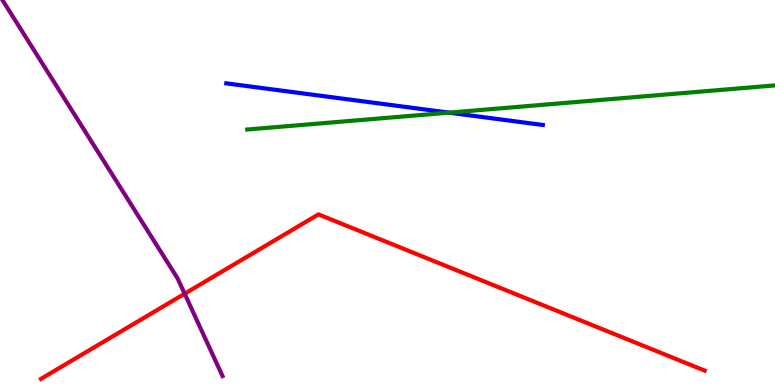[{'lines': ['blue', 'red'], 'intersections': []}, {'lines': ['green', 'red'], 'intersections': []}, {'lines': ['purple', 'red'], 'intersections': [{'x': 2.38, 'y': 2.37}]}, {'lines': ['blue', 'green'], 'intersections': [{'x': 5.79, 'y': 7.07}]}, {'lines': ['blue', 'purple'], 'intersections': []}, {'lines': ['green', 'purple'], 'intersections': []}]